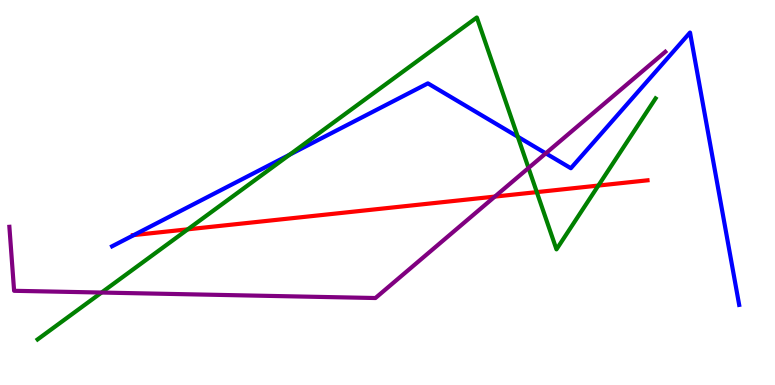[{'lines': ['blue', 'red'], 'intersections': [{'x': 1.73, 'y': 3.89}]}, {'lines': ['green', 'red'], 'intersections': [{'x': 2.42, 'y': 4.04}, {'x': 6.93, 'y': 5.01}, {'x': 7.72, 'y': 5.18}]}, {'lines': ['purple', 'red'], 'intersections': [{'x': 6.39, 'y': 4.89}]}, {'lines': ['blue', 'green'], 'intersections': [{'x': 3.74, 'y': 5.98}, {'x': 6.68, 'y': 6.45}]}, {'lines': ['blue', 'purple'], 'intersections': [{'x': 7.04, 'y': 6.02}]}, {'lines': ['green', 'purple'], 'intersections': [{'x': 1.31, 'y': 2.4}, {'x': 6.82, 'y': 5.64}]}]